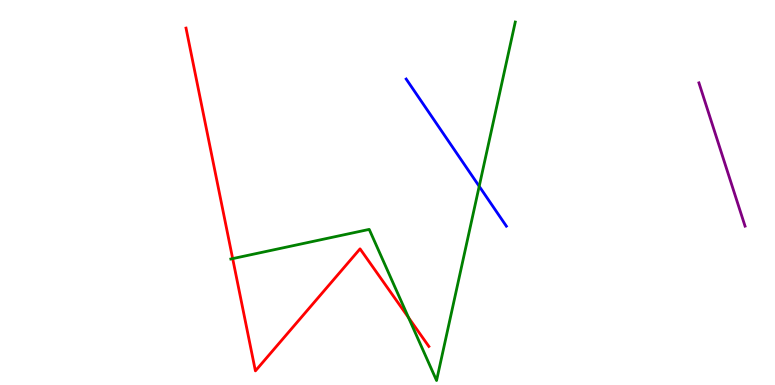[{'lines': ['blue', 'red'], 'intersections': []}, {'lines': ['green', 'red'], 'intersections': [{'x': 3.0, 'y': 3.28}, {'x': 5.27, 'y': 1.75}]}, {'lines': ['purple', 'red'], 'intersections': []}, {'lines': ['blue', 'green'], 'intersections': [{'x': 6.18, 'y': 5.16}]}, {'lines': ['blue', 'purple'], 'intersections': []}, {'lines': ['green', 'purple'], 'intersections': []}]